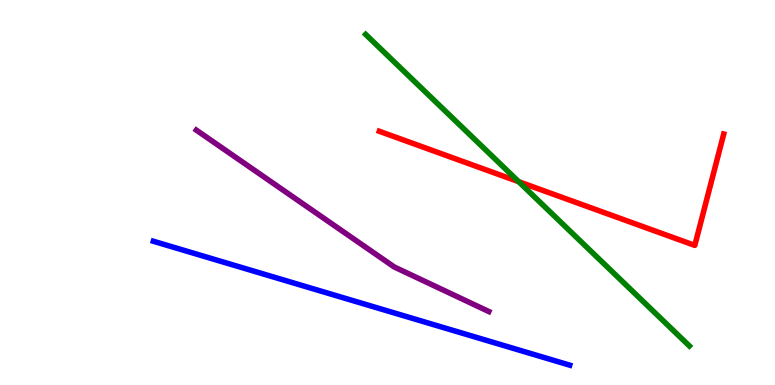[{'lines': ['blue', 'red'], 'intersections': []}, {'lines': ['green', 'red'], 'intersections': [{'x': 6.69, 'y': 5.28}]}, {'lines': ['purple', 'red'], 'intersections': []}, {'lines': ['blue', 'green'], 'intersections': []}, {'lines': ['blue', 'purple'], 'intersections': []}, {'lines': ['green', 'purple'], 'intersections': []}]